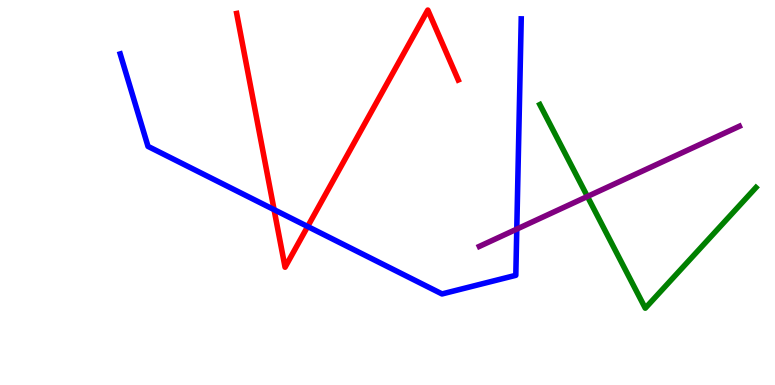[{'lines': ['blue', 'red'], 'intersections': [{'x': 3.54, 'y': 4.55}, {'x': 3.97, 'y': 4.12}]}, {'lines': ['green', 'red'], 'intersections': []}, {'lines': ['purple', 'red'], 'intersections': []}, {'lines': ['blue', 'green'], 'intersections': []}, {'lines': ['blue', 'purple'], 'intersections': [{'x': 6.67, 'y': 4.05}]}, {'lines': ['green', 'purple'], 'intersections': [{'x': 7.58, 'y': 4.9}]}]